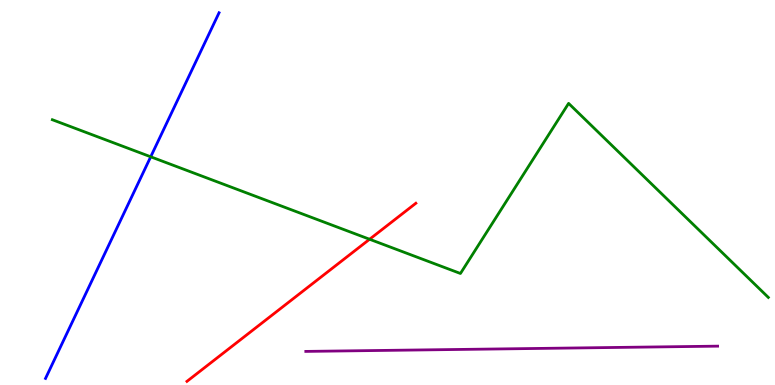[{'lines': ['blue', 'red'], 'intersections': []}, {'lines': ['green', 'red'], 'intersections': [{'x': 4.77, 'y': 3.79}]}, {'lines': ['purple', 'red'], 'intersections': []}, {'lines': ['blue', 'green'], 'intersections': [{'x': 1.94, 'y': 5.93}]}, {'lines': ['blue', 'purple'], 'intersections': []}, {'lines': ['green', 'purple'], 'intersections': []}]